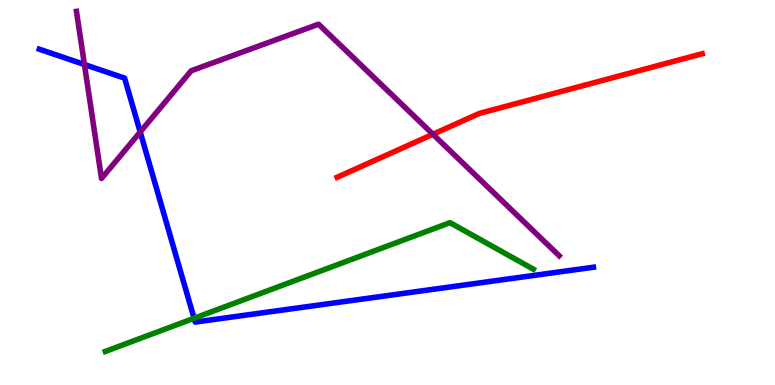[{'lines': ['blue', 'red'], 'intersections': []}, {'lines': ['green', 'red'], 'intersections': []}, {'lines': ['purple', 'red'], 'intersections': [{'x': 5.59, 'y': 6.51}]}, {'lines': ['blue', 'green'], 'intersections': [{'x': 2.5, 'y': 1.73}]}, {'lines': ['blue', 'purple'], 'intersections': [{'x': 1.09, 'y': 8.32}, {'x': 1.81, 'y': 6.57}]}, {'lines': ['green', 'purple'], 'intersections': []}]